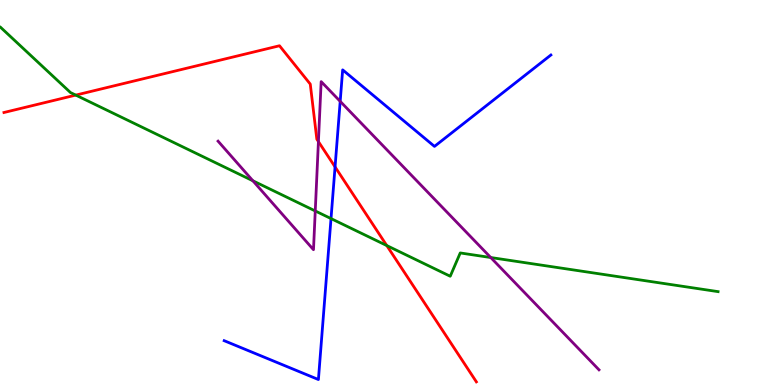[{'lines': ['blue', 'red'], 'intersections': [{'x': 4.32, 'y': 5.66}]}, {'lines': ['green', 'red'], 'intersections': [{'x': 0.978, 'y': 7.53}, {'x': 4.99, 'y': 3.62}]}, {'lines': ['purple', 'red'], 'intersections': [{'x': 4.11, 'y': 6.32}]}, {'lines': ['blue', 'green'], 'intersections': [{'x': 4.27, 'y': 4.32}]}, {'lines': ['blue', 'purple'], 'intersections': [{'x': 4.39, 'y': 7.37}]}, {'lines': ['green', 'purple'], 'intersections': [{'x': 3.26, 'y': 5.3}, {'x': 4.07, 'y': 4.52}, {'x': 6.33, 'y': 3.31}]}]